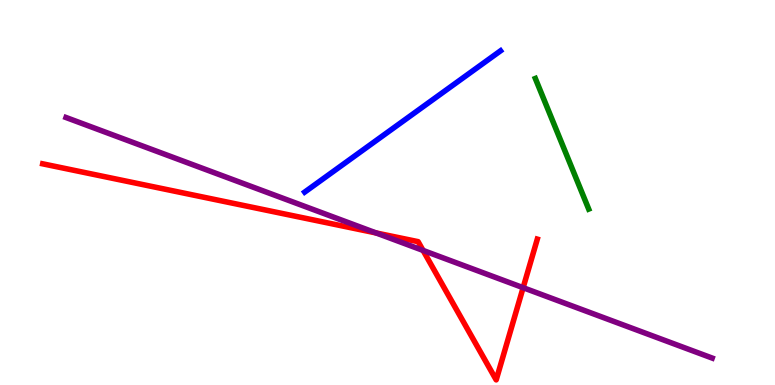[{'lines': ['blue', 'red'], 'intersections': []}, {'lines': ['green', 'red'], 'intersections': []}, {'lines': ['purple', 'red'], 'intersections': [{'x': 4.85, 'y': 3.95}, {'x': 5.46, 'y': 3.5}, {'x': 6.75, 'y': 2.53}]}, {'lines': ['blue', 'green'], 'intersections': []}, {'lines': ['blue', 'purple'], 'intersections': []}, {'lines': ['green', 'purple'], 'intersections': []}]